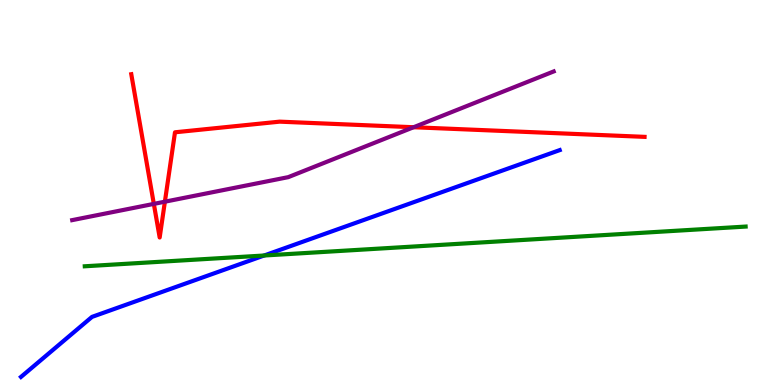[{'lines': ['blue', 'red'], 'intersections': []}, {'lines': ['green', 'red'], 'intersections': []}, {'lines': ['purple', 'red'], 'intersections': [{'x': 1.98, 'y': 4.7}, {'x': 2.13, 'y': 4.76}, {'x': 5.34, 'y': 6.7}]}, {'lines': ['blue', 'green'], 'intersections': [{'x': 3.41, 'y': 3.36}]}, {'lines': ['blue', 'purple'], 'intersections': []}, {'lines': ['green', 'purple'], 'intersections': []}]